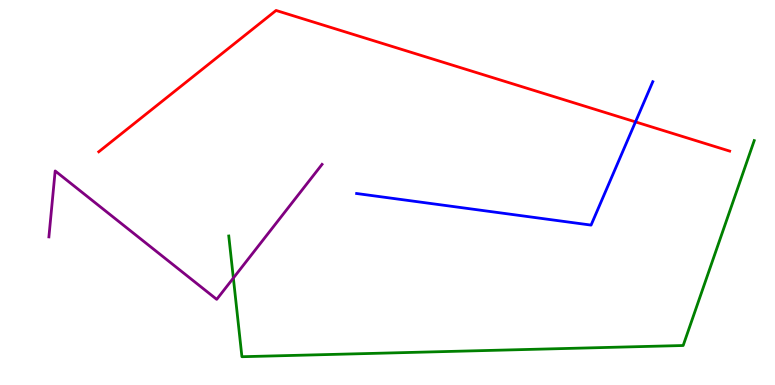[{'lines': ['blue', 'red'], 'intersections': [{'x': 8.2, 'y': 6.83}]}, {'lines': ['green', 'red'], 'intersections': []}, {'lines': ['purple', 'red'], 'intersections': []}, {'lines': ['blue', 'green'], 'intersections': []}, {'lines': ['blue', 'purple'], 'intersections': []}, {'lines': ['green', 'purple'], 'intersections': [{'x': 3.01, 'y': 2.78}]}]